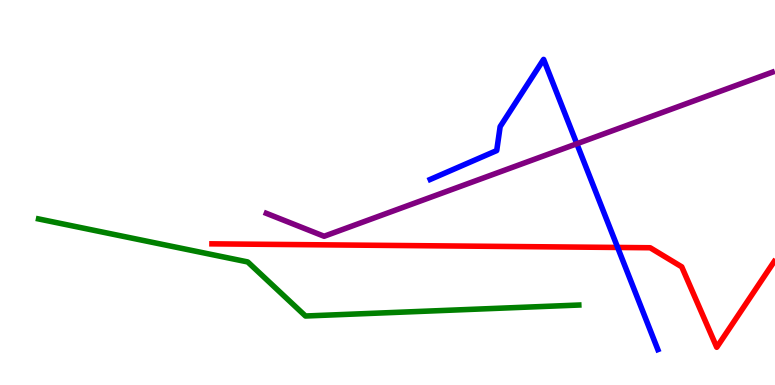[{'lines': ['blue', 'red'], 'intersections': [{'x': 7.97, 'y': 3.57}]}, {'lines': ['green', 'red'], 'intersections': []}, {'lines': ['purple', 'red'], 'intersections': []}, {'lines': ['blue', 'green'], 'intersections': []}, {'lines': ['blue', 'purple'], 'intersections': [{'x': 7.44, 'y': 6.27}]}, {'lines': ['green', 'purple'], 'intersections': []}]